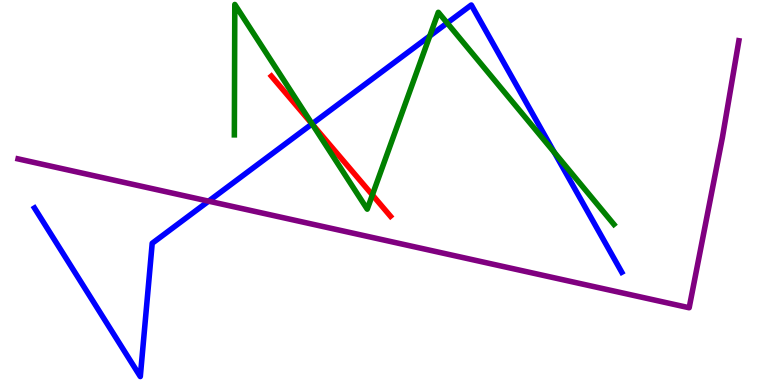[{'lines': ['blue', 'red'], 'intersections': [{'x': 4.03, 'y': 6.78}]}, {'lines': ['green', 'red'], 'intersections': [{'x': 4.03, 'y': 6.77}, {'x': 4.8, 'y': 4.94}]}, {'lines': ['purple', 'red'], 'intersections': []}, {'lines': ['blue', 'green'], 'intersections': [{'x': 4.03, 'y': 6.78}, {'x': 5.55, 'y': 9.06}, {'x': 5.77, 'y': 9.4}, {'x': 7.15, 'y': 6.04}]}, {'lines': ['blue', 'purple'], 'intersections': [{'x': 2.69, 'y': 4.78}]}, {'lines': ['green', 'purple'], 'intersections': []}]